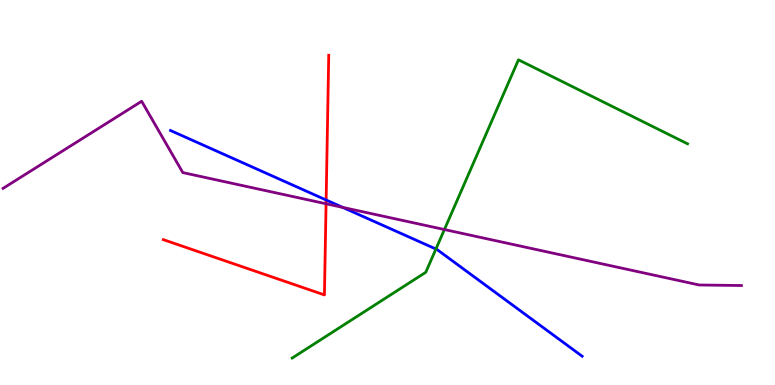[{'lines': ['blue', 'red'], 'intersections': [{'x': 4.21, 'y': 4.81}]}, {'lines': ['green', 'red'], 'intersections': []}, {'lines': ['purple', 'red'], 'intersections': [{'x': 4.21, 'y': 4.71}]}, {'lines': ['blue', 'green'], 'intersections': [{'x': 5.62, 'y': 3.53}]}, {'lines': ['blue', 'purple'], 'intersections': [{'x': 4.42, 'y': 4.61}]}, {'lines': ['green', 'purple'], 'intersections': [{'x': 5.73, 'y': 4.04}]}]